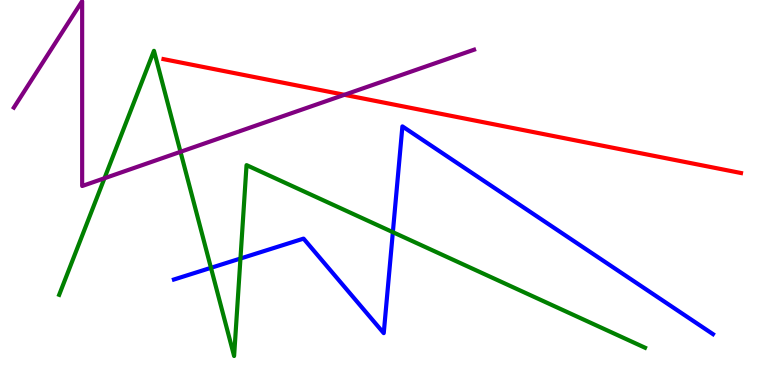[{'lines': ['blue', 'red'], 'intersections': []}, {'lines': ['green', 'red'], 'intersections': []}, {'lines': ['purple', 'red'], 'intersections': [{'x': 4.44, 'y': 7.54}]}, {'lines': ['blue', 'green'], 'intersections': [{'x': 2.72, 'y': 3.04}, {'x': 3.1, 'y': 3.29}, {'x': 5.07, 'y': 3.97}]}, {'lines': ['blue', 'purple'], 'intersections': []}, {'lines': ['green', 'purple'], 'intersections': [{'x': 1.35, 'y': 5.37}, {'x': 2.33, 'y': 6.06}]}]